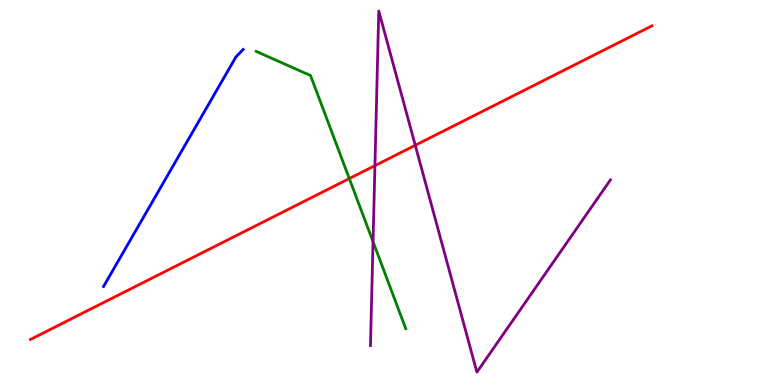[{'lines': ['blue', 'red'], 'intersections': []}, {'lines': ['green', 'red'], 'intersections': [{'x': 4.51, 'y': 5.36}]}, {'lines': ['purple', 'red'], 'intersections': [{'x': 4.84, 'y': 5.7}, {'x': 5.36, 'y': 6.23}]}, {'lines': ['blue', 'green'], 'intersections': []}, {'lines': ['blue', 'purple'], 'intersections': []}, {'lines': ['green', 'purple'], 'intersections': [{'x': 4.81, 'y': 3.72}]}]